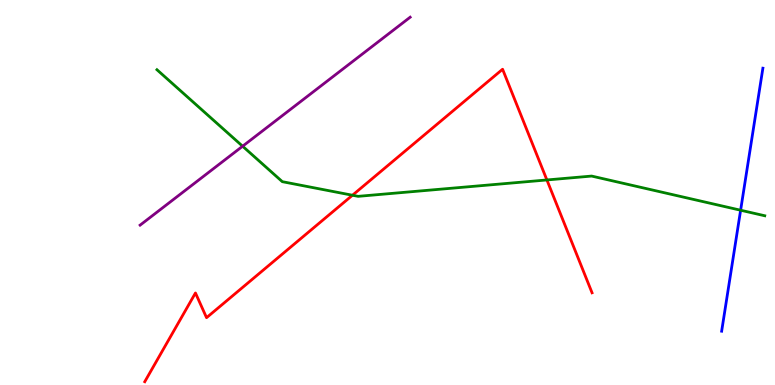[{'lines': ['blue', 'red'], 'intersections': []}, {'lines': ['green', 'red'], 'intersections': [{'x': 4.55, 'y': 4.93}, {'x': 7.06, 'y': 5.33}]}, {'lines': ['purple', 'red'], 'intersections': []}, {'lines': ['blue', 'green'], 'intersections': [{'x': 9.56, 'y': 4.54}]}, {'lines': ['blue', 'purple'], 'intersections': []}, {'lines': ['green', 'purple'], 'intersections': [{'x': 3.13, 'y': 6.2}]}]